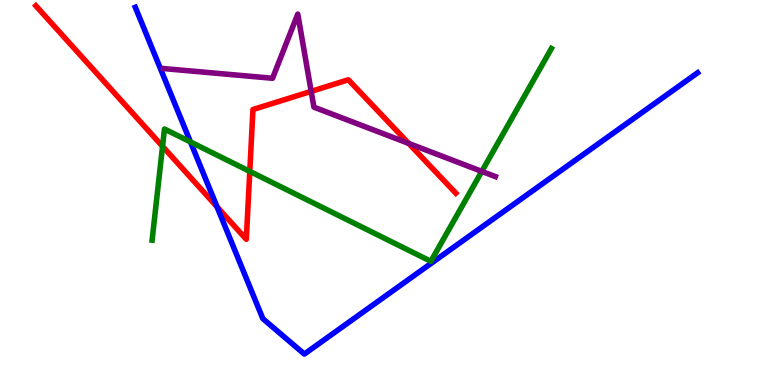[{'lines': ['blue', 'red'], 'intersections': [{'x': 2.8, 'y': 4.63}]}, {'lines': ['green', 'red'], 'intersections': [{'x': 2.1, 'y': 6.2}, {'x': 3.22, 'y': 5.55}]}, {'lines': ['purple', 'red'], 'intersections': [{'x': 4.02, 'y': 7.63}, {'x': 5.27, 'y': 6.28}]}, {'lines': ['blue', 'green'], 'intersections': [{'x': 2.46, 'y': 6.31}]}, {'lines': ['blue', 'purple'], 'intersections': []}, {'lines': ['green', 'purple'], 'intersections': [{'x': 6.22, 'y': 5.55}]}]